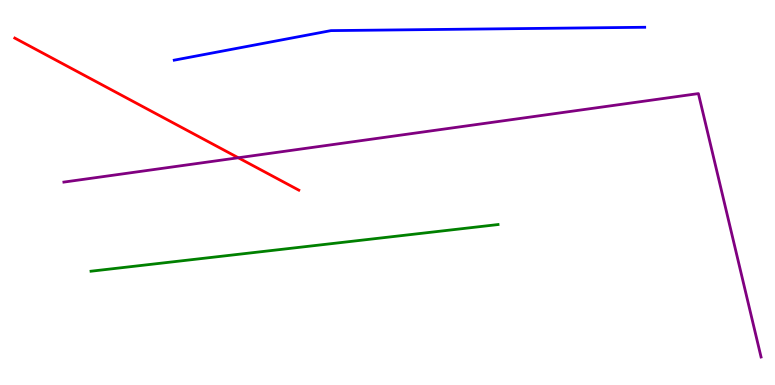[{'lines': ['blue', 'red'], 'intersections': []}, {'lines': ['green', 'red'], 'intersections': []}, {'lines': ['purple', 'red'], 'intersections': [{'x': 3.07, 'y': 5.9}]}, {'lines': ['blue', 'green'], 'intersections': []}, {'lines': ['blue', 'purple'], 'intersections': []}, {'lines': ['green', 'purple'], 'intersections': []}]